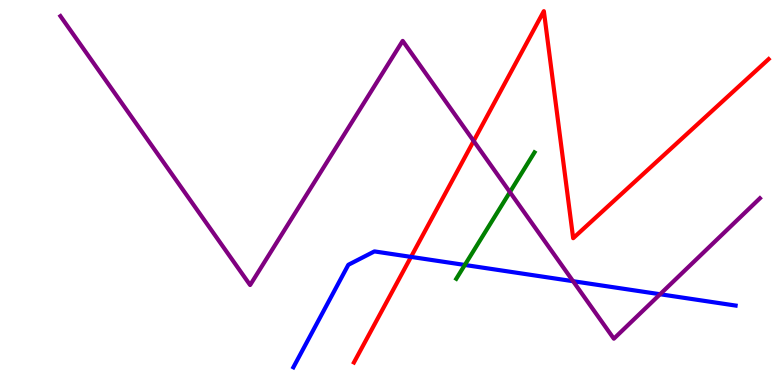[{'lines': ['blue', 'red'], 'intersections': [{'x': 5.3, 'y': 3.33}]}, {'lines': ['green', 'red'], 'intersections': []}, {'lines': ['purple', 'red'], 'intersections': [{'x': 6.11, 'y': 6.34}]}, {'lines': ['blue', 'green'], 'intersections': [{'x': 6.0, 'y': 3.12}]}, {'lines': ['blue', 'purple'], 'intersections': [{'x': 7.39, 'y': 2.7}, {'x': 8.52, 'y': 2.36}]}, {'lines': ['green', 'purple'], 'intersections': [{'x': 6.58, 'y': 5.01}]}]